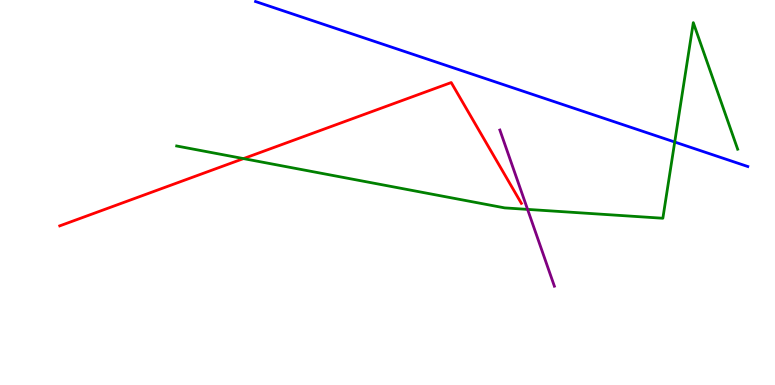[{'lines': ['blue', 'red'], 'intersections': []}, {'lines': ['green', 'red'], 'intersections': [{'x': 3.14, 'y': 5.88}]}, {'lines': ['purple', 'red'], 'intersections': []}, {'lines': ['blue', 'green'], 'intersections': [{'x': 8.71, 'y': 6.31}]}, {'lines': ['blue', 'purple'], 'intersections': []}, {'lines': ['green', 'purple'], 'intersections': [{'x': 6.81, 'y': 4.56}]}]